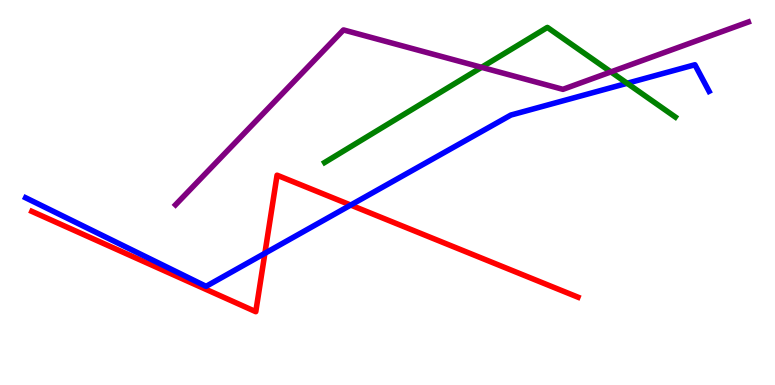[{'lines': ['blue', 'red'], 'intersections': [{'x': 3.42, 'y': 3.42}, {'x': 4.53, 'y': 4.67}]}, {'lines': ['green', 'red'], 'intersections': []}, {'lines': ['purple', 'red'], 'intersections': []}, {'lines': ['blue', 'green'], 'intersections': [{'x': 8.09, 'y': 7.84}]}, {'lines': ['blue', 'purple'], 'intersections': []}, {'lines': ['green', 'purple'], 'intersections': [{'x': 6.21, 'y': 8.25}, {'x': 7.88, 'y': 8.13}]}]